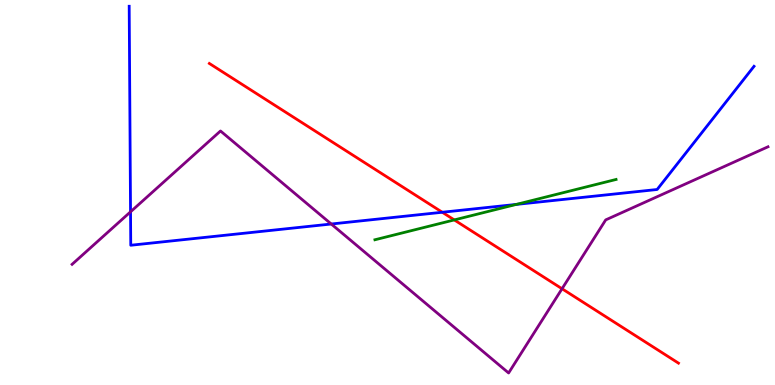[{'lines': ['blue', 'red'], 'intersections': [{'x': 5.71, 'y': 4.49}]}, {'lines': ['green', 'red'], 'intersections': [{'x': 5.86, 'y': 4.29}]}, {'lines': ['purple', 'red'], 'intersections': [{'x': 7.25, 'y': 2.5}]}, {'lines': ['blue', 'green'], 'intersections': [{'x': 6.66, 'y': 4.69}]}, {'lines': ['blue', 'purple'], 'intersections': [{'x': 1.68, 'y': 4.5}, {'x': 4.27, 'y': 4.18}]}, {'lines': ['green', 'purple'], 'intersections': []}]